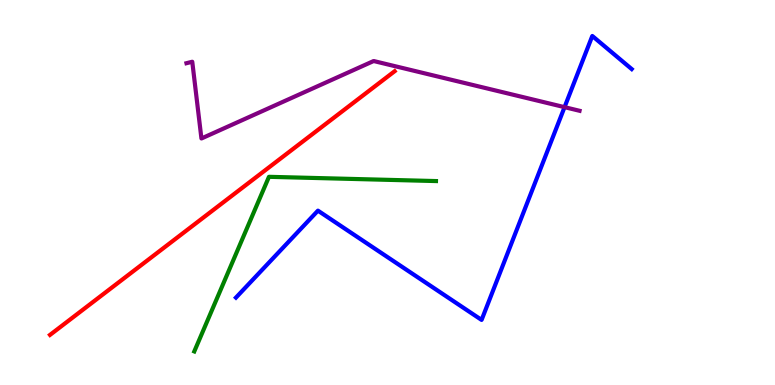[{'lines': ['blue', 'red'], 'intersections': []}, {'lines': ['green', 'red'], 'intersections': []}, {'lines': ['purple', 'red'], 'intersections': []}, {'lines': ['blue', 'green'], 'intersections': []}, {'lines': ['blue', 'purple'], 'intersections': [{'x': 7.28, 'y': 7.22}]}, {'lines': ['green', 'purple'], 'intersections': []}]